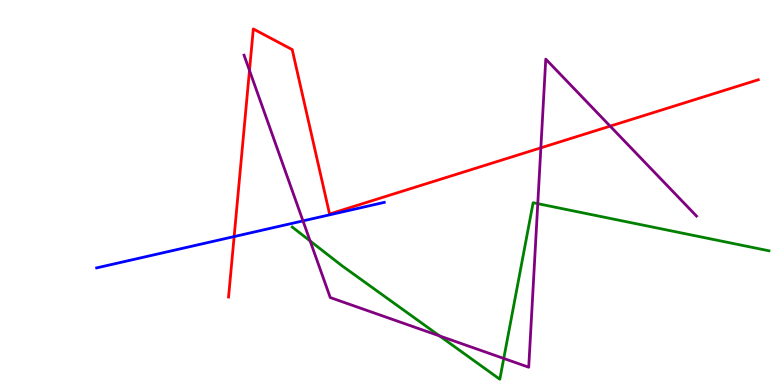[{'lines': ['blue', 'red'], 'intersections': [{'x': 3.02, 'y': 3.86}]}, {'lines': ['green', 'red'], 'intersections': []}, {'lines': ['purple', 'red'], 'intersections': [{'x': 3.22, 'y': 8.17}, {'x': 6.98, 'y': 6.16}, {'x': 7.87, 'y': 6.72}]}, {'lines': ['blue', 'green'], 'intersections': []}, {'lines': ['blue', 'purple'], 'intersections': [{'x': 3.91, 'y': 4.26}]}, {'lines': ['green', 'purple'], 'intersections': [{'x': 4.0, 'y': 3.74}, {'x': 5.67, 'y': 1.27}, {'x': 6.5, 'y': 0.69}, {'x': 6.94, 'y': 4.71}]}]